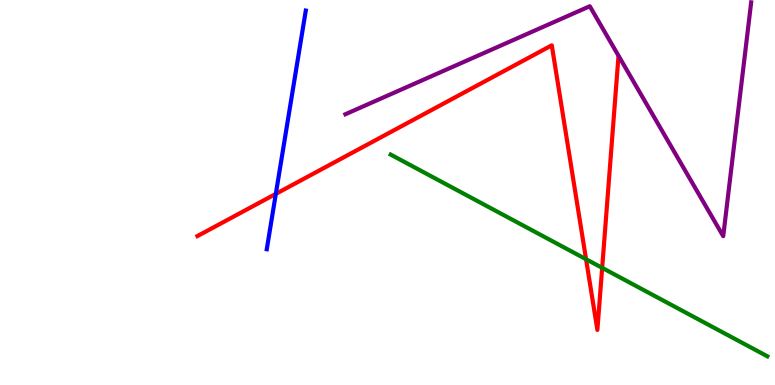[{'lines': ['blue', 'red'], 'intersections': [{'x': 3.56, 'y': 4.96}]}, {'lines': ['green', 'red'], 'intersections': [{'x': 7.56, 'y': 3.27}, {'x': 7.77, 'y': 3.04}]}, {'lines': ['purple', 'red'], 'intersections': []}, {'lines': ['blue', 'green'], 'intersections': []}, {'lines': ['blue', 'purple'], 'intersections': []}, {'lines': ['green', 'purple'], 'intersections': []}]